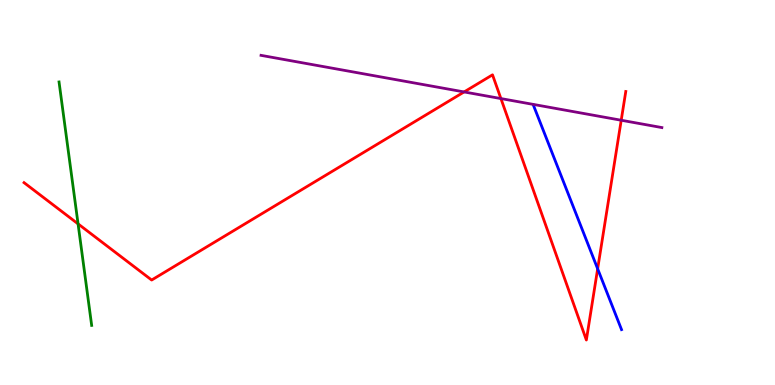[{'lines': ['blue', 'red'], 'intersections': [{'x': 7.71, 'y': 3.02}]}, {'lines': ['green', 'red'], 'intersections': [{'x': 1.01, 'y': 4.19}]}, {'lines': ['purple', 'red'], 'intersections': [{'x': 5.99, 'y': 7.61}, {'x': 6.46, 'y': 7.44}, {'x': 8.02, 'y': 6.88}]}, {'lines': ['blue', 'green'], 'intersections': []}, {'lines': ['blue', 'purple'], 'intersections': []}, {'lines': ['green', 'purple'], 'intersections': []}]